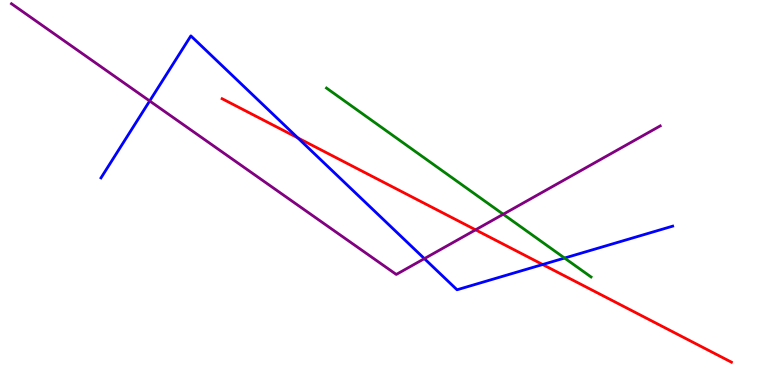[{'lines': ['blue', 'red'], 'intersections': [{'x': 3.84, 'y': 6.42}, {'x': 7.0, 'y': 3.13}]}, {'lines': ['green', 'red'], 'intersections': []}, {'lines': ['purple', 'red'], 'intersections': [{'x': 6.14, 'y': 4.03}]}, {'lines': ['blue', 'green'], 'intersections': [{'x': 7.28, 'y': 3.3}]}, {'lines': ['blue', 'purple'], 'intersections': [{'x': 1.93, 'y': 7.38}, {'x': 5.48, 'y': 3.28}]}, {'lines': ['green', 'purple'], 'intersections': [{'x': 6.49, 'y': 4.43}]}]